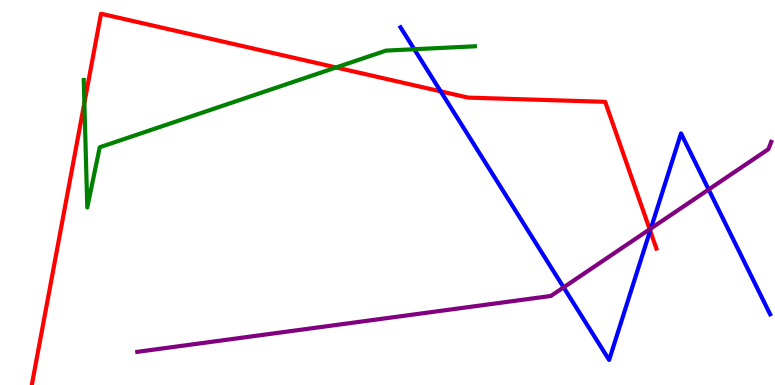[{'lines': ['blue', 'red'], 'intersections': [{'x': 5.69, 'y': 7.63}, {'x': 8.39, 'y': 4.01}]}, {'lines': ['green', 'red'], 'intersections': [{'x': 1.09, 'y': 7.33}, {'x': 4.34, 'y': 8.25}]}, {'lines': ['purple', 'red'], 'intersections': [{'x': 8.38, 'y': 4.04}]}, {'lines': ['blue', 'green'], 'intersections': [{'x': 5.35, 'y': 8.72}]}, {'lines': ['blue', 'purple'], 'intersections': [{'x': 7.27, 'y': 2.54}, {'x': 8.4, 'y': 4.06}, {'x': 9.14, 'y': 5.08}]}, {'lines': ['green', 'purple'], 'intersections': []}]